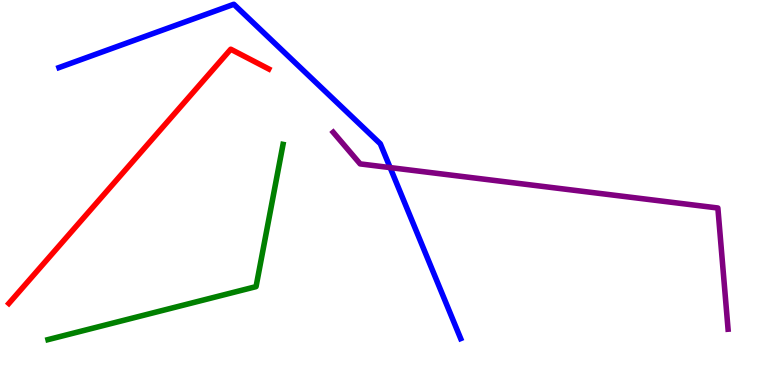[{'lines': ['blue', 'red'], 'intersections': []}, {'lines': ['green', 'red'], 'intersections': []}, {'lines': ['purple', 'red'], 'intersections': []}, {'lines': ['blue', 'green'], 'intersections': []}, {'lines': ['blue', 'purple'], 'intersections': [{'x': 5.03, 'y': 5.65}]}, {'lines': ['green', 'purple'], 'intersections': []}]